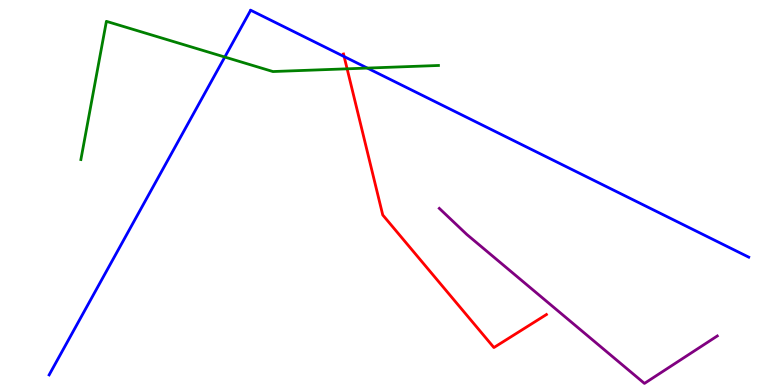[{'lines': ['blue', 'red'], 'intersections': [{'x': 4.44, 'y': 8.53}]}, {'lines': ['green', 'red'], 'intersections': [{'x': 4.48, 'y': 8.21}]}, {'lines': ['purple', 'red'], 'intersections': []}, {'lines': ['blue', 'green'], 'intersections': [{'x': 2.9, 'y': 8.52}, {'x': 4.74, 'y': 8.23}]}, {'lines': ['blue', 'purple'], 'intersections': []}, {'lines': ['green', 'purple'], 'intersections': []}]